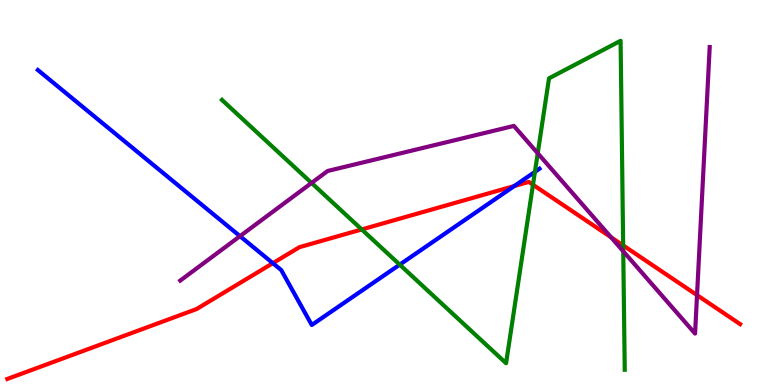[{'lines': ['blue', 'red'], 'intersections': [{'x': 3.52, 'y': 3.16}, {'x': 6.64, 'y': 5.17}]}, {'lines': ['green', 'red'], 'intersections': [{'x': 4.67, 'y': 4.04}, {'x': 6.88, 'y': 5.2}, {'x': 8.04, 'y': 3.63}]}, {'lines': ['purple', 'red'], 'intersections': [{'x': 7.88, 'y': 3.84}, {'x': 8.99, 'y': 2.33}]}, {'lines': ['blue', 'green'], 'intersections': [{'x': 5.16, 'y': 3.13}, {'x': 6.9, 'y': 5.54}]}, {'lines': ['blue', 'purple'], 'intersections': [{'x': 3.1, 'y': 3.87}]}, {'lines': ['green', 'purple'], 'intersections': [{'x': 4.02, 'y': 5.25}, {'x': 6.94, 'y': 6.02}, {'x': 8.04, 'y': 3.47}]}]